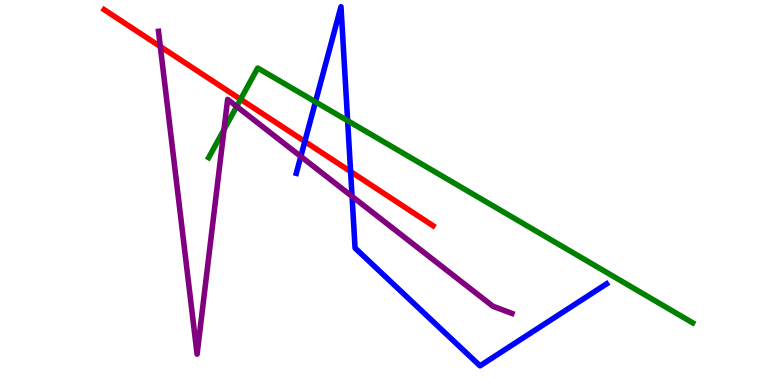[{'lines': ['blue', 'red'], 'intersections': [{'x': 3.93, 'y': 6.32}, {'x': 4.52, 'y': 5.54}]}, {'lines': ['green', 'red'], 'intersections': [{'x': 3.1, 'y': 7.42}]}, {'lines': ['purple', 'red'], 'intersections': [{'x': 2.07, 'y': 8.79}]}, {'lines': ['blue', 'green'], 'intersections': [{'x': 4.07, 'y': 7.35}, {'x': 4.49, 'y': 6.86}]}, {'lines': ['blue', 'purple'], 'intersections': [{'x': 3.88, 'y': 5.94}, {'x': 4.54, 'y': 4.9}]}, {'lines': ['green', 'purple'], 'intersections': [{'x': 2.89, 'y': 6.63}, {'x': 3.05, 'y': 7.23}]}]